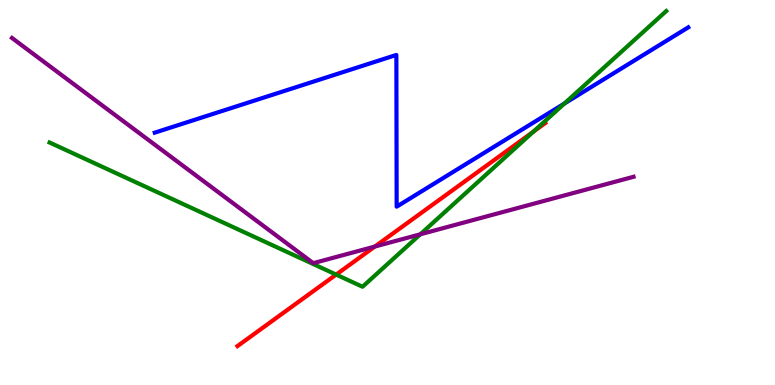[{'lines': ['blue', 'red'], 'intersections': []}, {'lines': ['green', 'red'], 'intersections': [{'x': 4.34, 'y': 2.87}, {'x': 6.88, 'y': 6.58}]}, {'lines': ['purple', 'red'], 'intersections': [{'x': 4.84, 'y': 3.6}]}, {'lines': ['blue', 'green'], 'intersections': [{'x': 7.28, 'y': 7.31}]}, {'lines': ['blue', 'purple'], 'intersections': []}, {'lines': ['green', 'purple'], 'intersections': [{'x': 5.42, 'y': 3.91}]}]